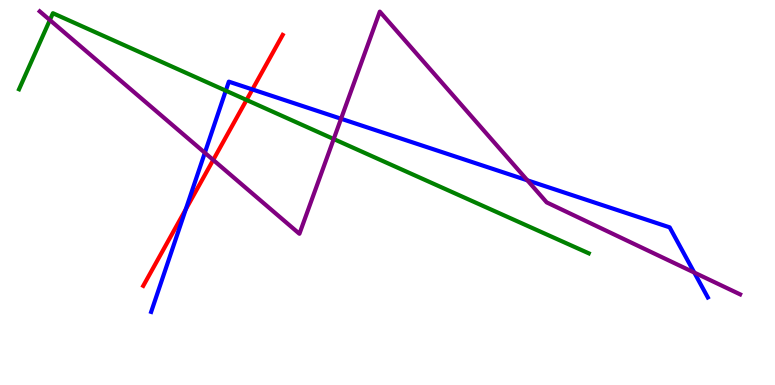[{'lines': ['blue', 'red'], 'intersections': [{'x': 2.4, 'y': 4.56}, {'x': 3.26, 'y': 7.68}]}, {'lines': ['green', 'red'], 'intersections': [{'x': 3.18, 'y': 7.4}]}, {'lines': ['purple', 'red'], 'intersections': [{'x': 2.75, 'y': 5.85}]}, {'lines': ['blue', 'green'], 'intersections': [{'x': 2.91, 'y': 7.64}]}, {'lines': ['blue', 'purple'], 'intersections': [{'x': 2.64, 'y': 6.03}, {'x': 4.4, 'y': 6.92}, {'x': 6.8, 'y': 5.32}, {'x': 8.96, 'y': 2.92}]}, {'lines': ['green', 'purple'], 'intersections': [{'x': 0.643, 'y': 9.48}, {'x': 4.31, 'y': 6.39}]}]